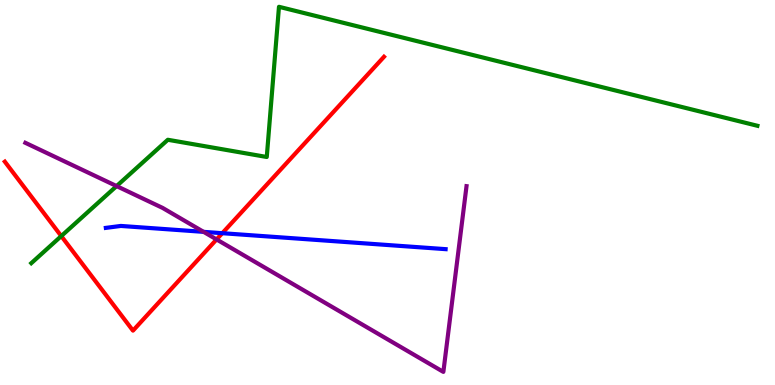[{'lines': ['blue', 'red'], 'intersections': [{'x': 2.87, 'y': 3.94}]}, {'lines': ['green', 'red'], 'intersections': [{'x': 0.791, 'y': 3.87}]}, {'lines': ['purple', 'red'], 'intersections': [{'x': 2.79, 'y': 3.78}]}, {'lines': ['blue', 'green'], 'intersections': []}, {'lines': ['blue', 'purple'], 'intersections': [{'x': 2.63, 'y': 3.98}]}, {'lines': ['green', 'purple'], 'intersections': [{'x': 1.5, 'y': 5.17}]}]